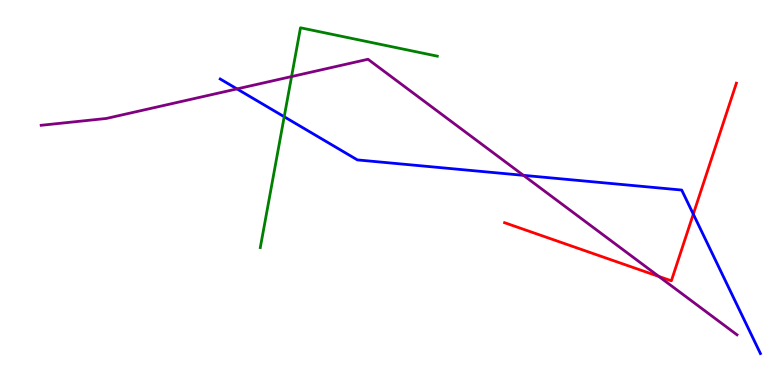[{'lines': ['blue', 'red'], 'intersections': [{'x': 8.95, 'y': 4.44}]}, {'lines': ['green', 'red'], 'intersections': []}, {'lines': ['purple', 'red'], 'intersections': [{'x': 8.5, 'y': 2.82}]}, {'lines': ['blue', 'green'], 'intersections': [{'x': 3.67, 'y': 6.97}]}, {'lines': ['blue', 'purple'], 'intersections': [{'x': 3.06, 'y': 7.69}, {'x': 6.75, 'y': 5.45}]}, {'lines': ['green', 'purple'], 'intersections': [{'x': 3.76, 'y': 8.01}]}]